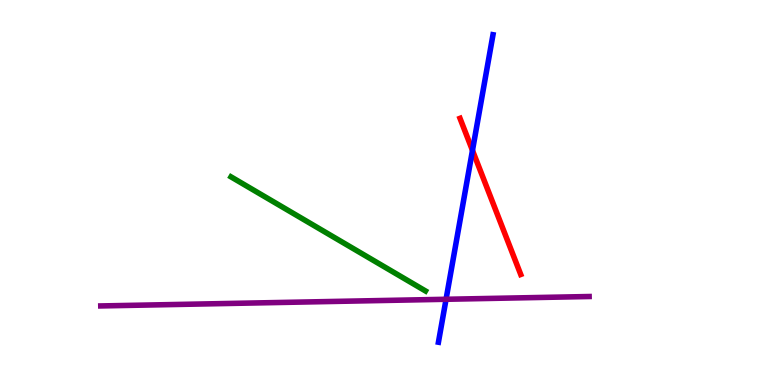[{'lines': ['blue', 'red'], 'intersections': [{'x': 6.1, 'y': 6.09}]}, {'lines': ['green', 'red'], 'intersections': []}, {'lines': ['purple', 'red'], 'intersections': []}, {'lines': ['blue', 'green'], 'intersections': []}, {'lines': ['blue', 'purple'], 'intersections': [{'x': 5.76, 'y': 2.23}]}, {'lines': ['green', 'purple'], 'intersections': []}]